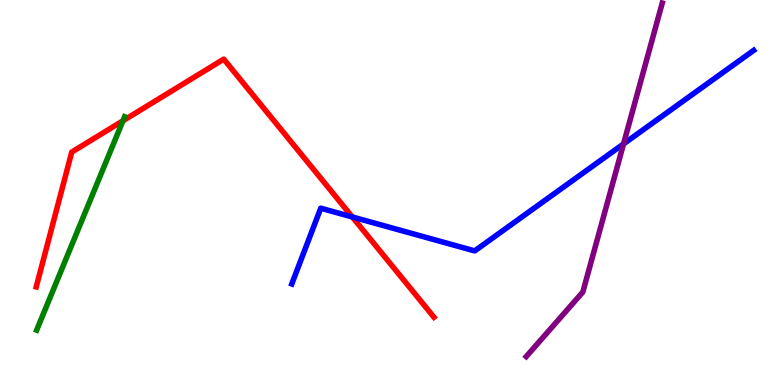[{'lines': ['blue', 'red'], 'intersections': [{'x': 4.55, 'y': 4.36}]}, {'lines': ['green', 'red'], 'intersections': [{'x': 1.59, 'y': 6.86}]}, {'lines': ['purple', 'red'], 'intersections': []}, {'lines': ['blue', 'green'], 'intersections': []}, {'lines': ['blue', 'purple'], 'intersections': [{'x': 8.05, 'y': 6.26}]}, {'lines': ['green', 'purple'], 'intersections': []}]